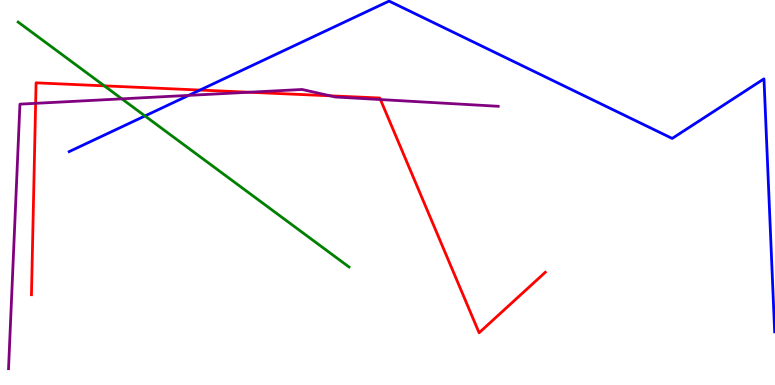[{'lines': ['blue', 'red'], 'intersections': [{'x': 2.58, 'y': 7.66}]}, {'lines': ['green', 'red'], 'intersections': [{'x': 1.35, 'y': 7.77}]}, {'lines': ['purple', 'red'], 'intersections': [{'x': 0.46, 'y': 7.32}, {'x': 3.21, 'y': 7.6}, {'x': 4.26, 'y': 7.51}, {'x': 4.91, 'y': 7.41}]}, {'lines': ['blue', 'green'], 'intersections': [{'x': 1.87, 'y': 6.99}]}, {'lines': ['blue', 'purple'], 'intersections': [{'x': 2.43, 'y': 7.52}]}, {'lines': ['green', 'purple'], 'intersections': [{'x': 1.57, 'y': 7.43}]}]